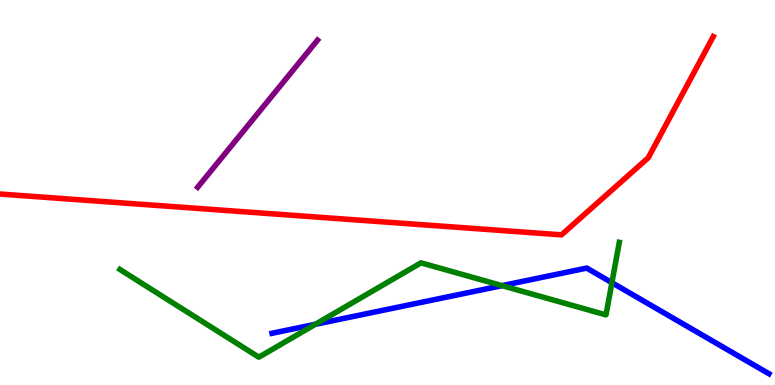[{'lines': ['blue', 'red'], 'intersections': []}, {'lines': ['green', 'red'], 'intersections': []}, {'lines': ['purple', 'red'], 'intersections': []}, {'lines': ['blue', 'green'], 'intersections': [{'x': 4.07, 'y': 1.58}, {'x': 6.48, 'y': 2.58}, {'x': 7.9, 'y': 2.66}]}, {'lines': ['blue', 'purple'], 'intersections': []}, {'lines': ['green', 'purple'], 'intersections': []}]